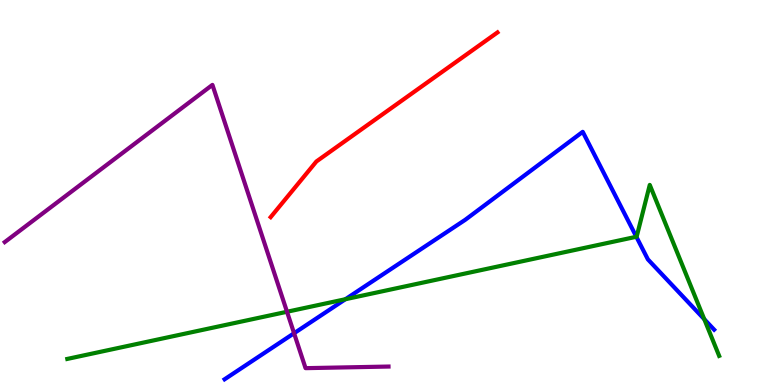[{'lines': ['blue', 'red'], 'intersections': []}, {'lines': ['green', 'red'], 'intersections': []}, {'lines': ['purple', 'red'], 'intersections': []}, {'lines': ['blue', 'green'], 'intersections': [{'x': 4.46, 'y': 2.23}, {'x': 8.21, 'y': 3.85}, {'x': 9.09, 'y': 1.71}]}, {'lines': ['blue', 'purple'], 'intersections': [{'x': 3.79, 'y': 1.34}]}, {'lines': ['green', 'purple'], 'intersections': [{'x': 3.7, 'y': 1.9}]}]